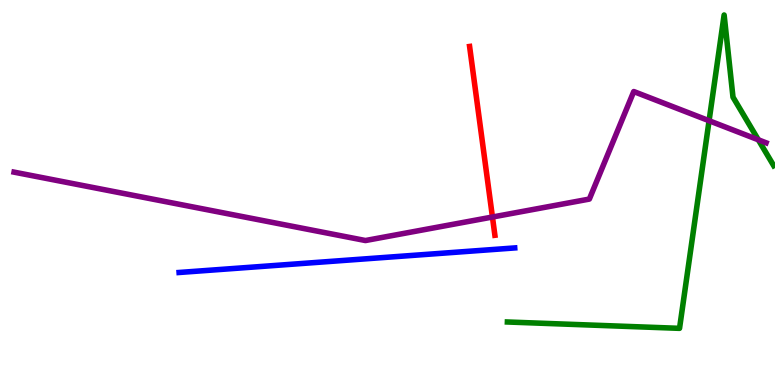[{'lines': ['blue', 'red'], 'intersections': []}, {'lines': ['green', 'red'], 'intersections': []}, {'lines': ['purple', 'red'], 'intersections': [{'x': 6.35, 'y': 4.36}]}, {'lines': ['blue', 'green'], 'intersections': []}, {'lines': ['blue', 'purple'], 'intersections': []}, {'lines': ['green', 'purple'], 'intersections': [{'x': 9.15, 'y': 6.86}, {'x': 9.78, 'y': 6.37}]}]